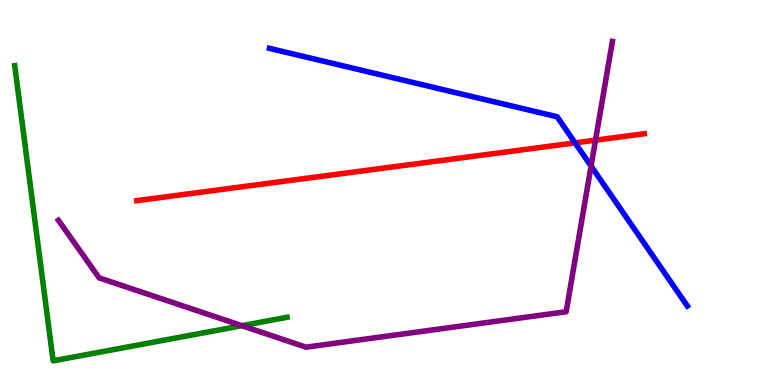[{'lines': ['blue', 'red'], 'intersections': [{'x': 7.42, 'y': 6.29}]}, {'lines': ['green', 'red'], 'intersections': []}, {'lines': ['purple', 'red'], 'intersections': [{'x': 7.68, 'y': 6.36}]}, {'lines': ['blue', 'green'], 'intersections': []}, {'lines': ['blue', 'purple'], 'intersections': [{'x': 7.63, 'y': 5.69}]}, {'lines': ['green', 'purple'], 'intersections': [{'x': 3.12, 'y': 1.54}]}]